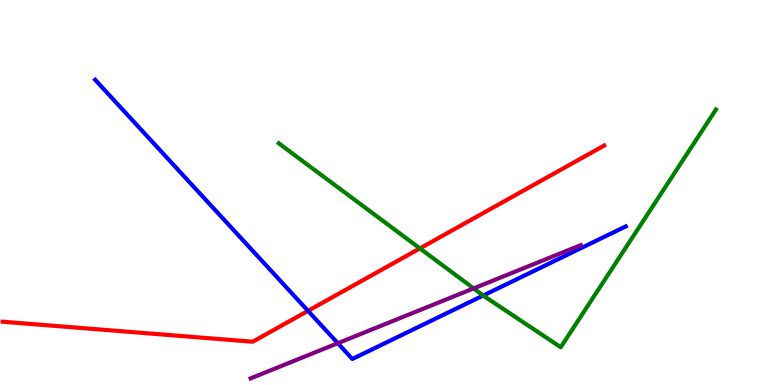[{'lines': ['blue', 'red'], 'intersections': [{'x': 3.97, 'y': 1.93}]}, {'lines': ['green', 'red'], 'intersections': [{'x': 5.42, 'y': 3.55}]}, {'lines': ['purple', 'red'], 'intersections': []}, {'lines': ['blue', 'green'], 'intersections': [{'x': 6.23, 'y': 2.32}]}, {'lines': ['blue', 'purple'], 'intersections': [{'x': 4.36, 'y': 1.09}]}, {'lines': ['green', 'purple'], 'intersections': [{'x': 6.11, 'y': 2.51}]}]